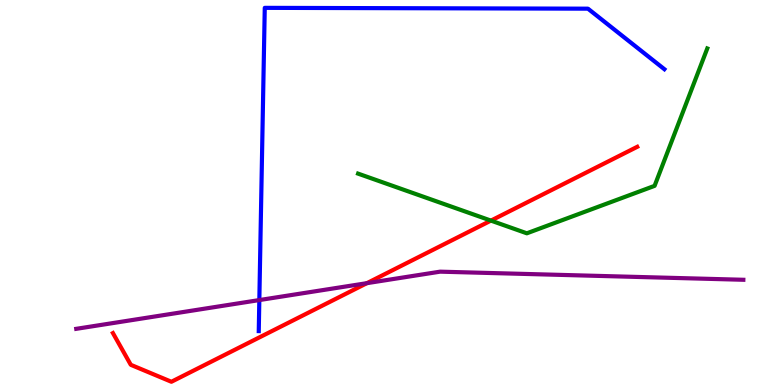[{'lines': ['blue', 'red'], 'intersections': []}, {'lines': ['green', 'red'], 'intersections': [{'x': 6.33, 'y': 4.27}]}, {'lines': ['purple', 'red'], 'intersections': [{'x': 4.73, 'y': 2.64}]}, {'lines': ['blue', 'green'], 'intersections': []}, {'lines': ['blue', 'purple'], 'intersections': [{'x': 3.35, 'y': 2.21}]}, {'lines': ['green', 'purple'], 'intersections': []}]